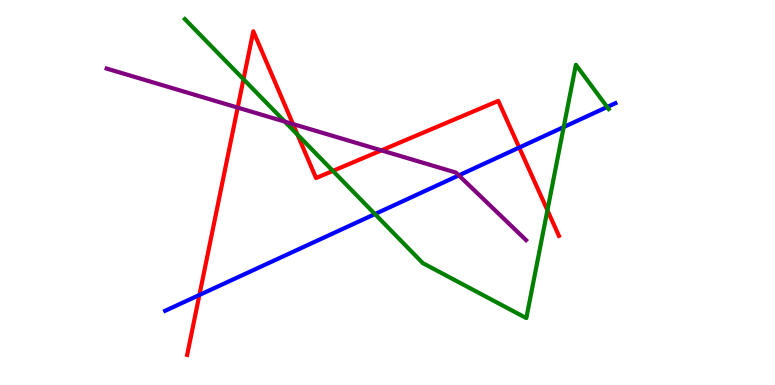[{'lines': ['blue', 'red'], 'intersections': [{'x': 2.57, 'y': 2.34}, {'x': 6.7, 'y': 6.17}]}, {'lines': ['green', 'red'], 'intersections': [{'x': 3.14, 'y': 7.94}, {'x': 3.84, 'y': 6.5}, {'x': 4.3, 'y': 5.56}, {'x': 7.06, 'y': 4.54}]}, {'lines': ['purple', 'red'], 'intersections': [{'x': 3.07, 'y': 7.21}, {'x': 3.78, 'y': 6.78}, {'x': 4.92, 'y': 6.09}]}, {'lines': ['blue', 'green'], 'intersections': [{'x': 4.84, 'y': 4.44}, {'x': 7.27, 'y': 6.7}, {'x': 7.83, 'y': 7.22}]}, {'lines': ['blue', 'purple'], 'intersections': [{'x': 5.92, 'y': 5.44}]}, {'lines': ['green', 'purple'], 'intersections': [{'x': 3.68, 'y': 6.84}]}]